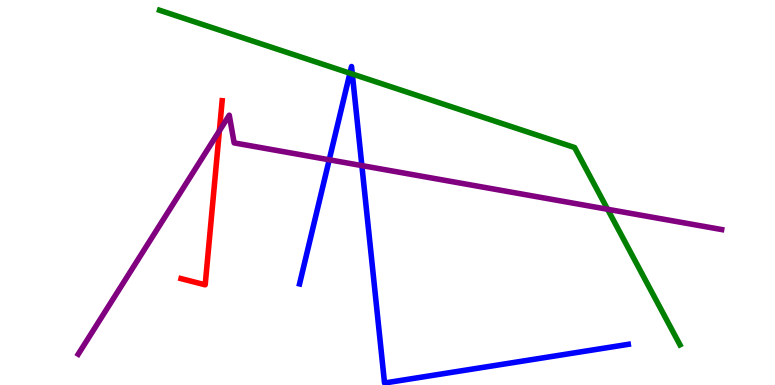[{'lines': ['blue', 'red'], 'intersections': []}, {'lines': ['green', 'red'], 'intersections': []}, {'lines': ['purple', 'red'], 'intersections': [{'x': 2.83, 'y': 6.6}]}, {'lines': ['blue', 'green'], 'intersections': [{'x': 4.52, 'y': 8.1}, {'x': 4.55, 'y': 8.08}]}, {'lines': ['blue', 'purple'], 'intersections': [{'x': 4.25, 'y': 5.85}, {'x': 4.67, 'y': 5.7}]}, {'lines': ['green', 'purple'], 'intersections': [{'x': 7.84, 'y': 4.56}]}]